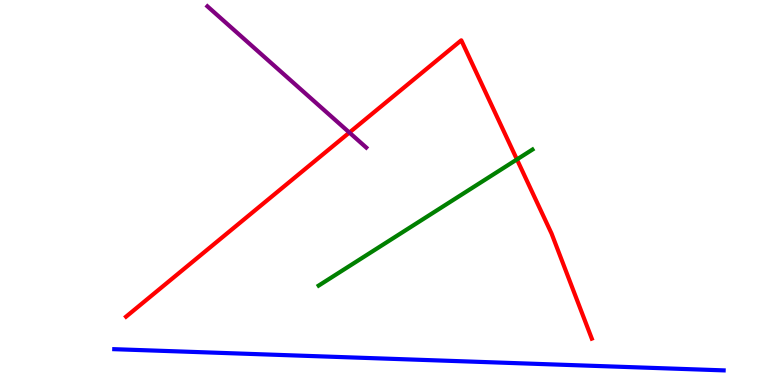[{'lines': ['blue', 'red'], 'intersections': []}, {'lines': ['green', 'red'], 'intersections': [{'x': 6.67, 'y': 5.86}]}, {'lines': ['purple', 'red'], 'intersections': [{'x': 4.51, 'y': 6.56}]}, {'lines': ['blue', 'green'], 'intersections': []}, {'lines': ['blue', 'purple'], 'intersections': []}, {'lines': ['green', 'purple'], 'intersections': []}]